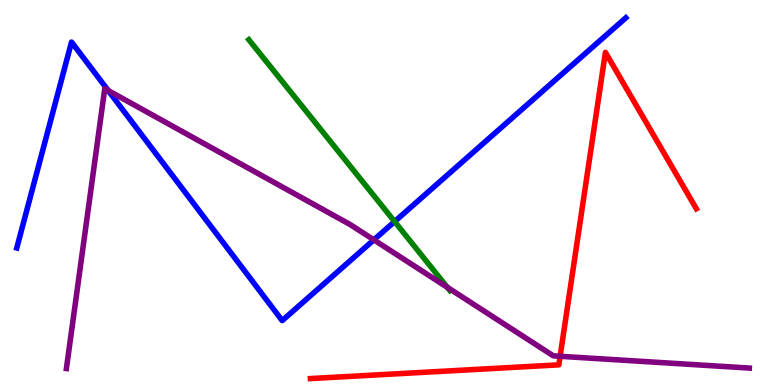[{'lines': ['blue', 'red'], 'intersections': []}, {'lines': ['green', 'red'], 'intersections': []}, {'lines': ['purple', 'red'], 'intersections': [{'x': 7.23, 'y': 0.746}]}, {'lines': ['blue', 'green'], 'intersections': [{'x': 5.09, 'y': 4.25}]}, {'lines': ['blue', 'purple'], 'intersections': [{'x': 1.4, 'y': 7.65}, {'x': 4.82, 'y': 3.77}]}, {'lines': ['green', 'purple'], 'intersections': [{'x': 5.77, 'y': 2.54}]}]